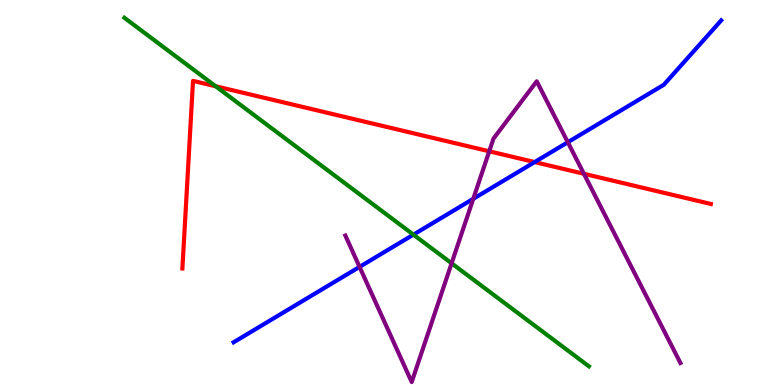[{'lines': ['blue', 'red'], 'intersections': [{'x': 6.9, 'y': 5.79}]}, {'lines': ['green', 'red'], 'intersections': [{'x': 2.78, 'y': 7.76}]}, {'lines': ['purple', 'red'], 'intersections': [{'x': 6.31, 'y': 6.07}, {'x': 7.53, 'y': 5.49}]}, {'lines': ['blue', 'green'], 'intersections': [{'x': 5.33, 'y': 3.91}]}, {'lines': ['blue', 'purple'], 'intersections': [{'x': 4.64, 'y': 3.07}, {'x': 6.11, 'y': 4.84}, {'x': 7.33, 'y': 6.31}]}, {'lines': ['green', 'purple'], 'intersections': [{'x': 5.83, 'y': 3.16}]}]